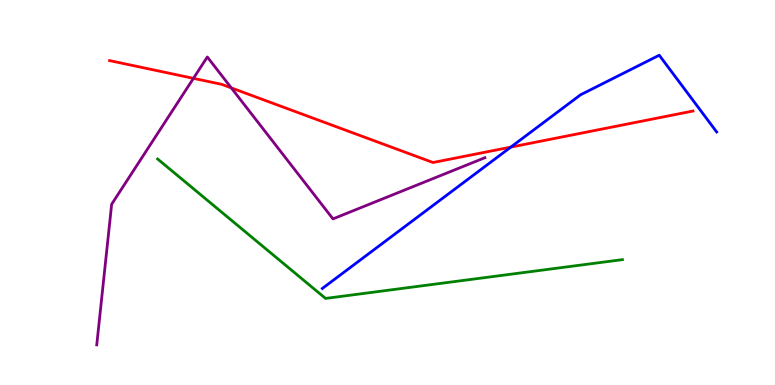[{'lines': ['blue', 'red'], 'intersections': [{'x': 6.59, 'y': 6.18}]}, {'lines': ['green', 'red'], 'intersections': []}, {'lines': ['purple', 'red'], 'intersections': [{'x': 2.5, 'y': 7.96}, {'x': 2.98, 'y': 7.72}]}, {'lines': ['blue', 'green'], 'intersections': []}, {'lines': ['blue', 'purple'], 'intersections': []}, {'lines': ['green', 'purple'], 'intersections': []}]